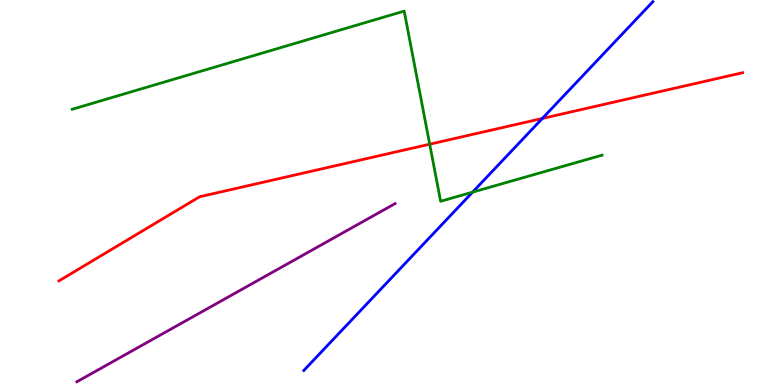[{'lines': ['blue', 'red'], 'intersections': [{'x': 7.0, 'y': 6.92}]}, {'lines': ['green', 'red'], 'intersections': [{'x': 5.54, 'y': 6.25}]}, {'lines': ['purple', 'red'], 'intersections': []}, {'lines': ['blue', 'green'], 'intersections': [{'x': 6.1, 'y': 5.01}]}, {'lines': ['blue', 'purple'], 'intersections': []}, {'lines': ['green', 'purple'], 'intersections': []}]